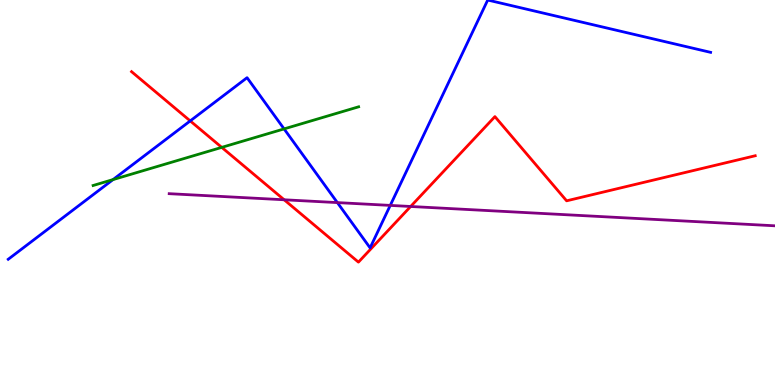[{'lines': ['blue', 'red'], 'intersections': [{'x': 2.45, 'y': 6.86}]}, {'lines': ['green', 'red'], 'intersections': [{'x': 2.86, 'y': 6.17}]}, {'lines': ['purple', 'red'], 'intersections': [{'x': 3.67, 'y': 4.81}, {'x': 5.3, 'y': 4.64}]}, {'lines': ['blue', 'green'], 'intersections': [{'x': 1.46, 'y': 5.34}, {'x': 3.67, 'y': 6.65}]}, {'lines': ['blue', 'purple'], 'intersections': [{'x': 4.35, 'y': 4.74}, {'x': 5.04, 'y': 4.66}]}, {'lines': ['green', 'purple'], 'intersections': []}]